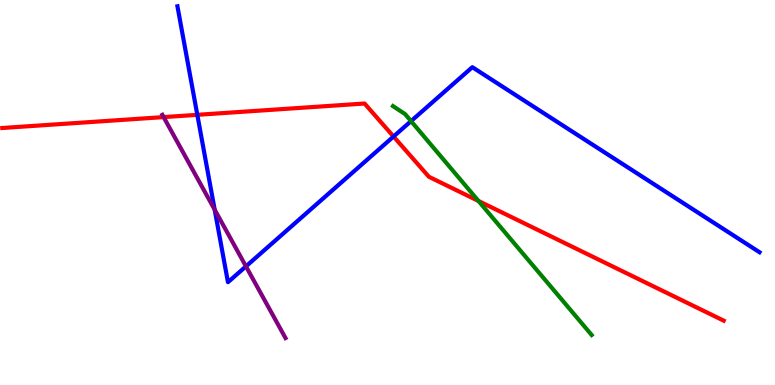[{'lines': ['blue', 'red'], 'intersections': [{'x': 2.55, 'y': 7.02}, {'x': 5.08, 'y': 6.45}]}, {'lines': ['green', 'red'], 'intersections': [{'x': 6.17, 'y': 4.78}]}, {'lines': ['purple', 'red'], 'intersections': [{'x': 2.11, 'y': 6.96}]}, {'lines': ['blue', 'green'], 'intersections': [{'x': 5.3, 'y': 6.85}]}, {'lines': ['blue', 'purple'], 'intersections': [{'x': 2.77, 'y': 4.55}, {'x': 3.17, 'y': 3.08}]}, {'lines': ['green', 'purple'], 'intersections': []}]